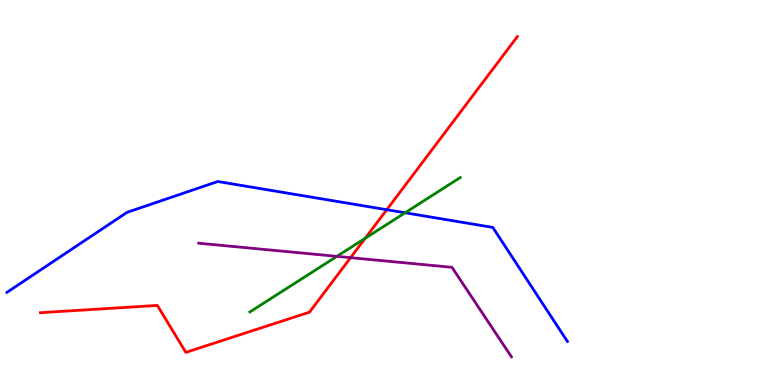[{'lines': ['blue', 'red'], 'intersections': [{'x': 4.99, 'y': 4.55}]}, {'lines': ['green', 'red'], 'intersections': [{'x': 4.71, 'y': 3.81}]}, {'lines': ['purple', 'red'], 'intersections': [{'x': 4.52, 'y': 3.31}]}, {'lines': ['blue', 'green'], 'intersections': [{'x': 5.23, 'y': 4.47}]}, {'lines': ['blue', 'purple'], 'intersections': []}, {'lines': ['green', 'purple'], 'intersections': [{'x': 4.35, 'y': 3.34}]}]